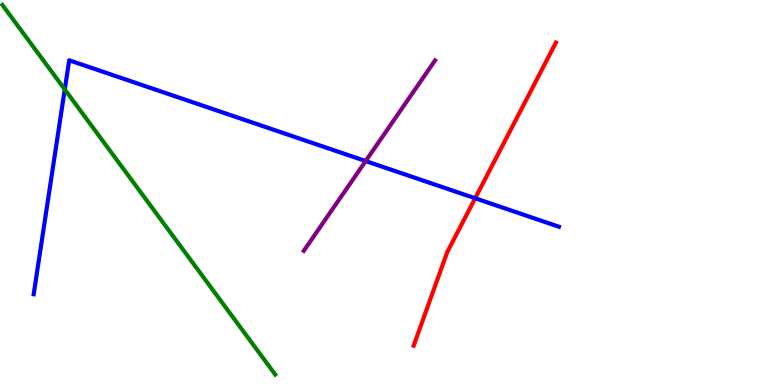[{'lines': ['blue', 'red'], 'intersections': [{'x': 6.13, 'y': 4.85}]}, {'lines': ['green', 'red'], 'intersections': []}, {'lines': ['purple', 'red'], 'intersections': []}, {'lines': ['blue', 'green'], 'intersections': [{'x': 0.836, 'y': 7.68}]}, {'lines': ['blue', 'purple'], 'intersections': [{'x': 4.72, 'y': 5.82}]}, {'lines': ['green', 'purple'], 'intersections': []}]